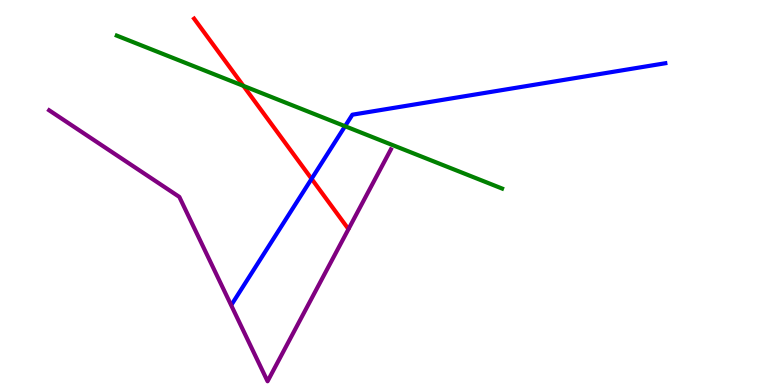[{'lines': ['blue', 'red'], 'intersections': [{'x': 4.02, 'y': 5.36}]}, {'lines': ['green', 'red'], 'intersections': [{'x': 3.14, 'y': 7.77}]}, {'lines': ['purple', 'red'], 'intersections': []}, {'lines': ['blue', 'green'], 'intersections': [{'x': 4.45, 'y': 6.72}]}, {'lines': ['blue', 'purple'], 'intersections': []}, {'lines': ['green', 'purple'], 'intersections': []}]